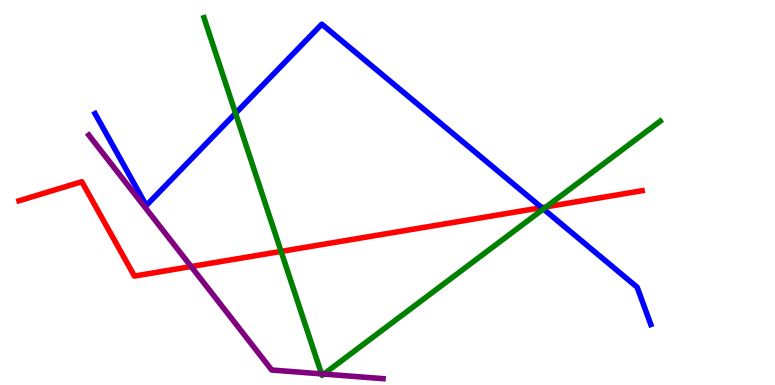[{'lines': ['blue', 'red'], 'intersections': [{'x': 6.99, 'y': 4.61}]}, {'lines': ['green', 'red'], 'intersections': [{'x': 3.63, 'y': 3.47}, {'x': 7.05, 'y': 4.63}]}, {'lines': ['purple', 'red'], 'intersections': [{'x': 2.47, 'y': 3.08}]}, {'lines': ['blue', 'green'], 'intersections': [{'x': 3.04, 'y': 7.06}, {'x': 7.01, 'y': 4.57}]}, {'lines': ['blue', 'purple'], 'intersections': []}, {'lines': ['green', 'purple'], 'intersections': [{'x': 4.15, 'y': 0.289}, {'x': 4.18, 'y': 0.284}]}]